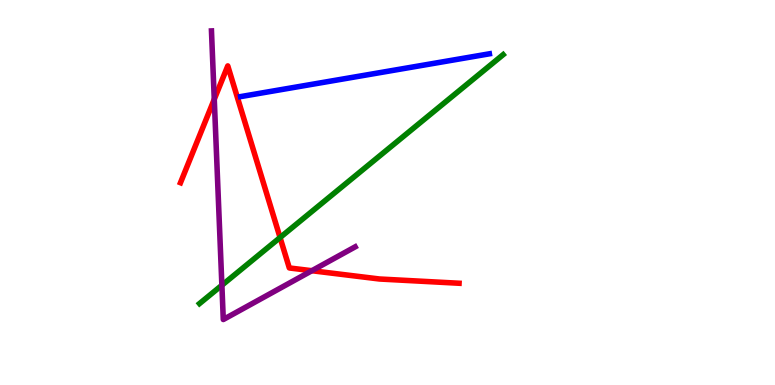[{'lines': ['blue', 'red'], 'intersections': []}, {'lines': ['green', 'red'], 'intersections': [{'x': 3.61, 'y': 3.83}]}, {'lines': ['purple', 'red'], 'intersections': [{'x': 2.76, 'y': 7.42}, {'x': 4.02, 'y': 2.97}]}, {'lines': ['blue', 'green'], 'intersections': []}, {'lines': ['blue', 'purple'], 'intersections': []}, {'lines': ['green', 'purple'], 'intersections': [{'x': 2.86, 'y': 2.59}]}]